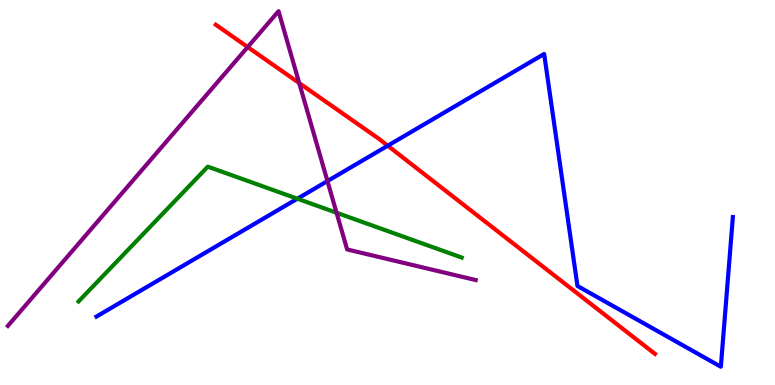[{'lines': ['blue', 'red'], 'intersections': [{'x': 5.0, 'y': 6.22}]}, {'lines': ['green', 'red'], 'intersections': []}, {'lines': ['purple', 'red'], 'intersections': [{'x': 3.2, 'y': 8.78}, {'x': 3.86, 'y': 7.84}]}, {'lines': ['blue', 'green'], 'intersections': [{'x': 3.84, 'y': 4.84}]}, {'lines': ['blue', 'purple'], 'intersections': [{'x': 4.23, 'y': 5.3}]}, {'lines': ['green', 'purple'], 'intersections': [{'x': 4.34, 'y': 4.47}]}]